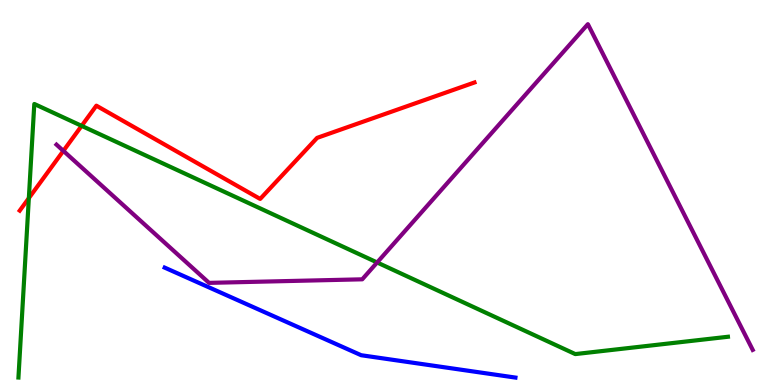[{'lines': ['blue', 'red'], 'intersections': []}, {'lines': ['green', 'red'], 'intersections': [{'x': 0.372, 'y': 4.85}, {'x': 1.05, 'y': 6.73}]}, {'lines': ['purple', 'red'], 'intersections': [{'x': 0.818, 'y': 6.08}]}, {'lines': ['blue', 'green'], 'intersections': []}, {'lines': ['blue', 'purple'], 'intersections': []}, {'lines': ['green', 'purple'], 'intersections': [{'x': 4.87, 'y': 3.18}]}]